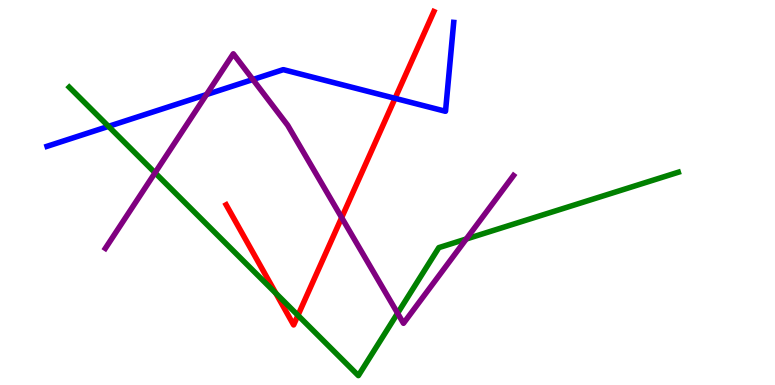[{'lines': ['blue', 'red'], 'intersections': [{'x': 5.1, 'y': 7.45}]}, {'lines': ['green', 'red'], 'intersections': [{'x': 3.56, 'y': 2.38}, {'x': 3.84, 'y': 1.81}]}, {'lines': ['purple', 'red'], 'intersections': [{'x': 4.41, 'y': 4.35}]}, {'lines': ['blue', 'green'], 'intersections': [{'x': 1.4, 'y': 6.72}]}, {'lines': ['blue', 'purple'], 'intersections': [{'x': 2.66, 'y': 7.54}, {'x': 3.26, 'y': 7.93}]}, {'lines': ['green', 'purple'], 'intersections': [{'x': 2.0, 'y': 5.51}, {'x': 5.13, 'y': 1.86}, {'x': 6.02, 'y': 3.79}]}]